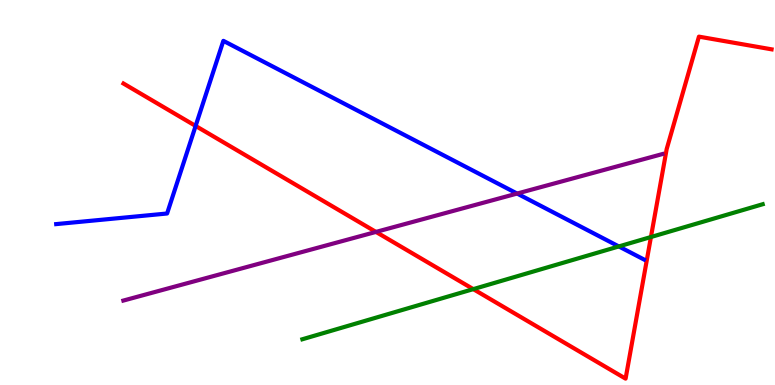[{'lines': ['blue', 'red'], 'intersections': [{'x': 2.52, 'y': 6.73}]}, {'lines': ['green', 'red'], 'intersections': [{'x': 6.11, 'y': 2.49}, {'x': 8.4, 'y': 3.84}]}, {'lines': ['purple', 'red'], 'intersections': [{'x': 4.85, 'y': 3.98}]}, {'lines': ['blue', 'green'], 'intersections': [{'x': 7.98, 'y': 3.6}]}, {'lines': ['blue', 'purple'], 'intersections': [{'x': 6.67, 'y': 4.97}]}, {'lines': ['green', 'purple'], 'intersections': []}]